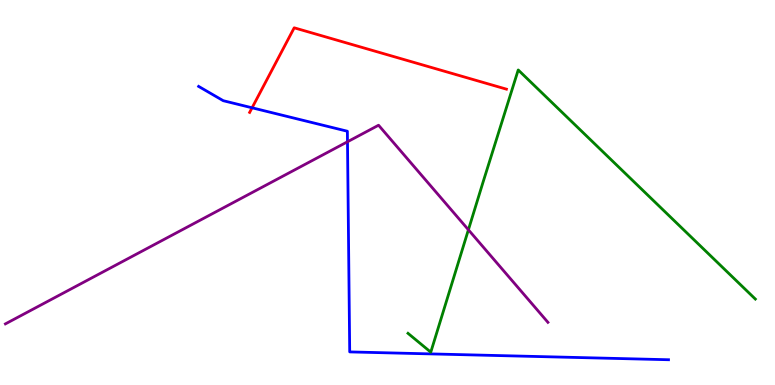[{'lines': ['blue', 'red'], 'intersections': [{'x': 3.25, 'y': 7.2}]}, {'lines': ['green', 'red'], 'intersections': []}, {'lines': ['purple', 'red'], 'intersections': []}, {'lines': ['blue', 'green'], 'intersections': []}, {'lines': ['blue', 'purple'], 'intersections': [{'x': 4.48, 'y': 6.32}]}, {'lines': ['green', 'purple'], 'intersections': [{'x': 6.04, 'y': 4.03}]}]